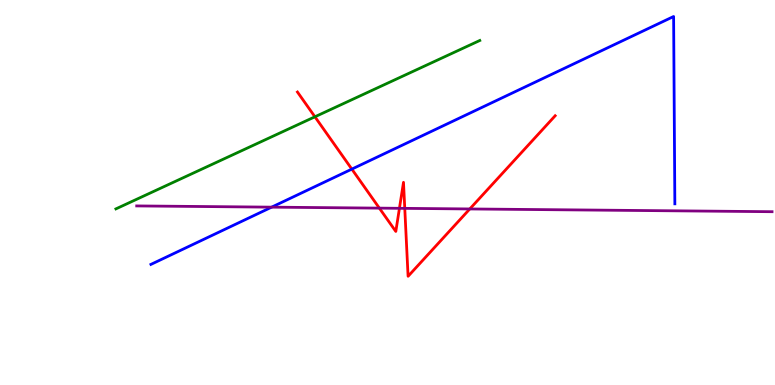[{'lines': ['blue', 'red'], 'intersections': [{'x': 4.54, 'y': 5.61}]}, {'lines': ['green', 'red'], 'intersections': [{'x': 4.06, 'y': 6.97}]}, {'lines': ['purple', 'red'], 'intersections': [{'x': 4.89, 'y': 4.59}, {'x': 5.15, 'y': 4.59}, {'x': 5.22, 'y': 4.59}, {'x': 6.06, 'y': 4.57}]}, {'lines': ['blue', 'green'], 'intersections': []}, {'lines': ['blue', 'purple'], 'intersections': [{'x': 3.5, 'y': 4.62}]}, {'lines': ['green', 'purple'], 'intersections': []}]